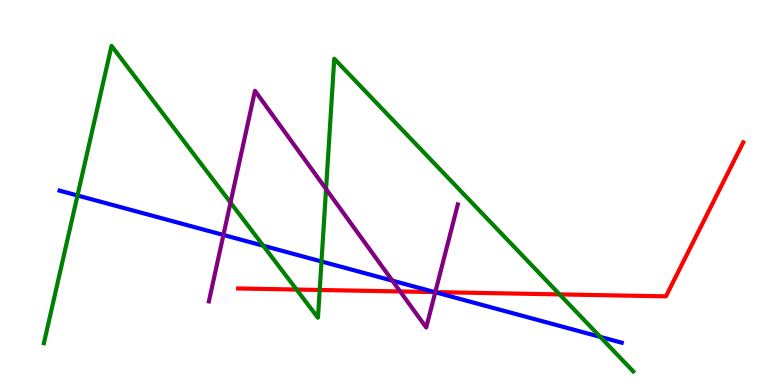[{'lines': ['blue', 'red'], 'intersections': [{'x': 5.61, 'y': 2.41}]}, {'lines': ['green', 'red'], 'intersections': [{'x': 3.83, 'y': 2.48}, {'x': 4.13, 'y': 2.47}, {'x': 7.22, 'y': 2.35}]}, {'lines': ['purple', 'red'], 'intersections': [{'x': 5.16, 'y': 2.43}, {'x': 5.62, 'y': 2.41}]}, {'lines': ['blue', 'green'], 'intersections': [{'x': 1.0, 'y': 4.92}, {'x': 3.4, 'y': 3.62}, {'x': 4.15, 'y': 3.21}, {'x': 7.74, 'y': 1.25}]}, {'lines': ['blue', 'purple'], 'intersections': [{'x': 2.88, 'y': 3.9}, {'x': 5.06, 'y': 2.71}, {'x': 5.62, 'y': 2.41}]}, {'lines': ['green', 'purple'], 'intersections': [{'x': 2.97, 'y': 4.74}, {'x': 4.21, 'y': 5.09}]}]